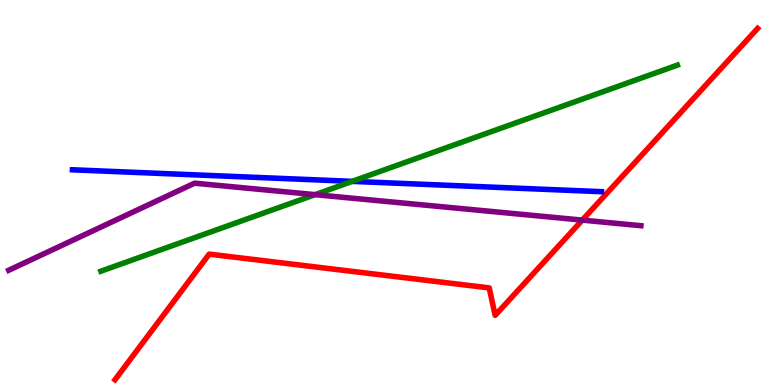[{'lines': ['blue', 'red'], 'intersections': []}, {'lines': ['green', 'red'], 'intersections': []}, {'lines': ['purple', 'red'], 'intersections': [{'x': 7.51, 'y': 4.28}]}, {'lines': ['blue', 'green'], 'intersections': [{'x': 4.54, 'y': 5.29}]}, {'lines': ['blue', 'purple'], 'intersections': []}, {'lines': ['green', 'purple'], 'intersections': [{'x': 4.07, 'y': 4.94}]}]